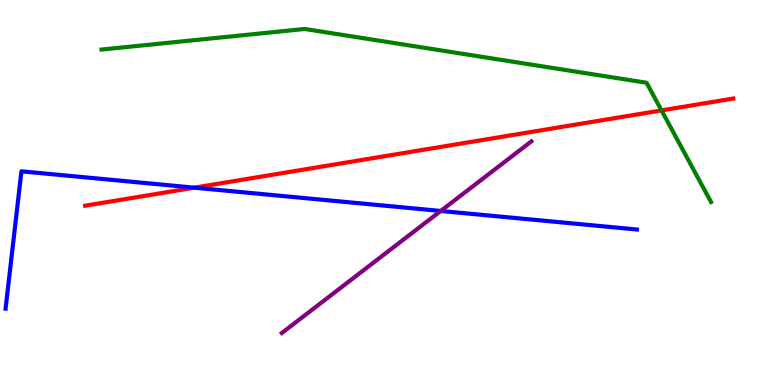[{'lines': ['blue', 'red'], 'intersections': [{'x': 2.51, 'y': 5.13}]}, {'lines': ['green', 'red'], 'intersections': [{'x': 8.54, 'y': 7.13}]}, {'lines': ['purple', 'red'], 'intersections': []}, {'lines': ['blue', 'green'], 'intersections': []}, {'lines': ['blue', 'purple'], 'intersections': [{'x': 5.69, 'y': 4.52}]}, {'lines': ['green', 'purple'], 'intersections': []}]